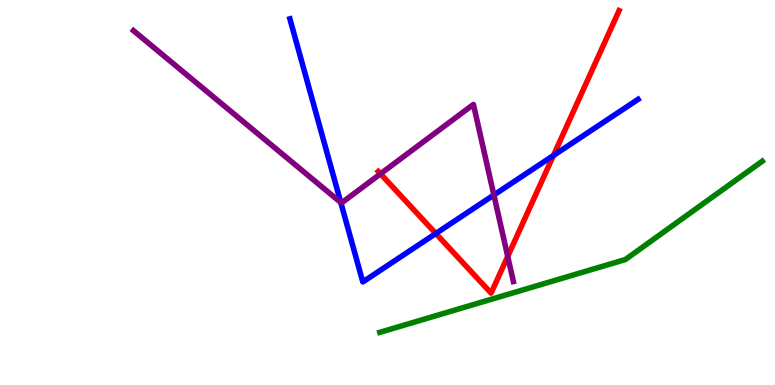[{'lines': ['blue', 'red'], 'intersections': [{'x': 5.62, 'y': 3.93}, {'x': 7.14, 'y': 5.96}]}, {'lines': ['green', 'red'], 'intersections': []}, {'lines': ['purple', 'red'], 'intersections': [{'x': 4.91, 'y': 5.48}, {'x': 6.55, 'y': 3.34}]}, {'lines': ['blue', 'green'], 'intersections': []}, {'lines': ['blue', 'purple'], 'intersections': [{'x': 4.4, 'y': 4.74}, {'x': 6.37, 'y': 4.93}]}, {'lines': ['green', 'purple'], 'intersections': []}]